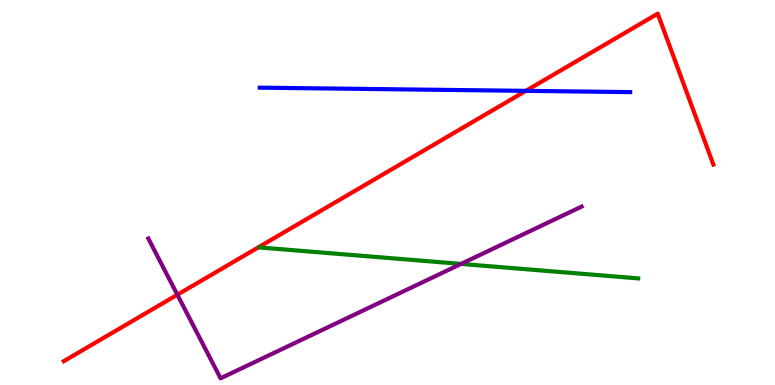[{'lines': ['blue', 'red'], 'intersections': [{'x': 6.79, 'y': 7.64}]}, {'lines': ['green', 'red'], 'intersections': []}, {'lines': ['purple', 'red'], 'intersections': [{'x': 2.29, 'y': 2.34}]}, {'lines': ['blue', 'green'], 'intersections': []}, {'lines': ['blue', 'purple'], 'intersections': []}, {'lines': ['green', 'purple'], 'intersections': [{'x': 5.95, 'y': 3.15}]}]